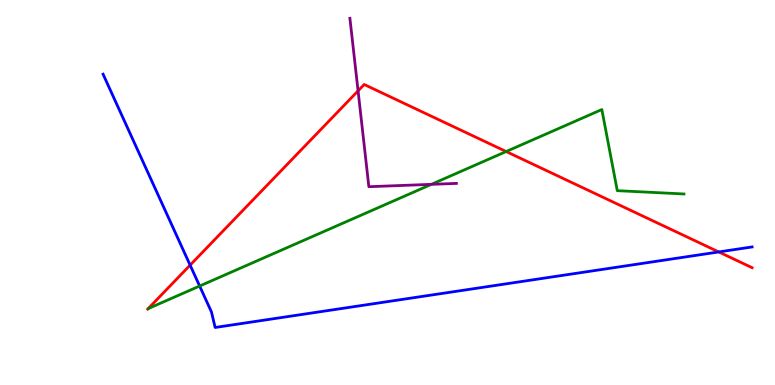[{'lines': ['blue', 'red'], 'intersections': [{'x': 2.45, 'y': 3.11}, {'x': 9.27, 'y': 3.46}]}, {'lines': ['green', 'red'], 'intersections': [{'x': 6.53, 'y': 6.06}]}, {'lines': ['purple', 'red'], 'intersections': [{'x': 4.62, 'y': 7.64}]}, {'lines': ['blue', 'green'], 'intersections': [{'x': 2.58, 'y': 2.57}]}, {'lines': ['blue', 'purple'], 'intersections': []}, {'lines': ['green', 'purple'], 'intersections': [{'x': 5.57, 'y': 5.21}]}]